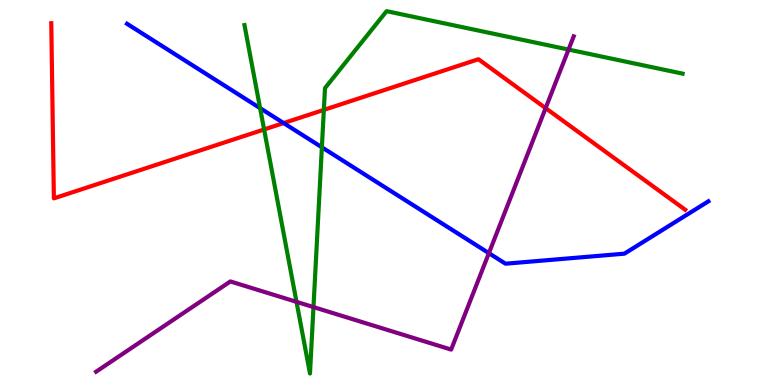[{'lines': ['blue', 'red'], 'intersections': [{'x': 3.66, 'y': 6.8}]}, {'lines': ['green', 'red'], 'intersections': [{'x': 3.41, 'y': 6.64}, {'x': 4.18, 'y': 7.15}]}, {'lines': ['purple', 'red'], 'intersections': [{'x': 7.04, 'y': 7.19}]}, {'lines': ['blue', 'green'], 'intersections': [{'x': 3.36, 'y': 7.19}, {'x': 4.15, 'y': 6.17}]}, {'lines': ['blue', 'purple'], 'intersections': [{'x': 6.31, 'y': 3.42}]}, {'lines': ['green', 'purple'], 'intersections': [{'x': 3.83, 'y': 2.16}, {'x': 4.04, 'y': 2.02}, {'x': 7.34, 'y': 8.71}]}]